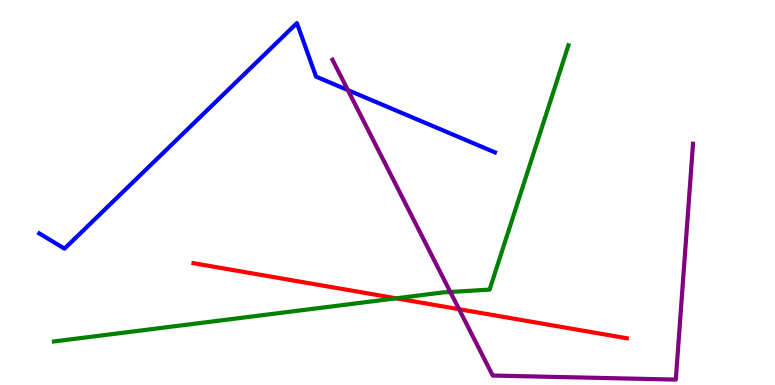[{'lines': ['blue', 'red'], 'intersections': []}, {'lines': ['green', 'red'], 'intersections': [{'x': 5.11, 'y': 2.25}]}, {'lines': ['purple', 'red'], 'intersections': [{'x': 5.92, 'y': 1.97}]}, {'lines': ['blue', 'green'], 'intersections': []}, {'lines': ['blue', 'purple'], 'intersections': [{'x': 4.49, 'y': 7.66}]}, {'lines': ['green', 'purple'], 'intersections': [{'x': 5.81, 'y': 2.42}]}]